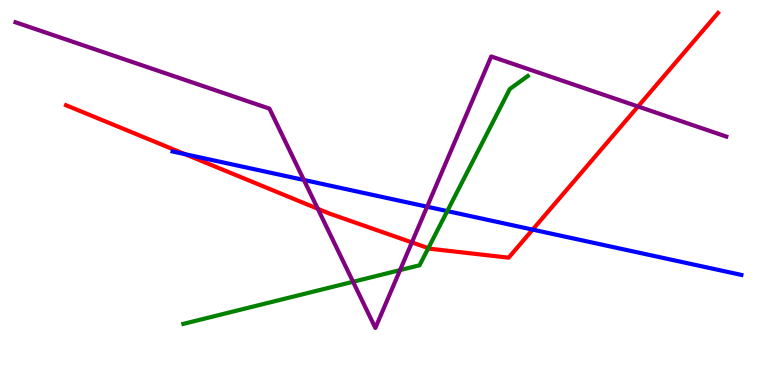[{'lines': ['blue', 'red'], 'intersections': [{'x': 2.39, 'y': 6.0}, {'x': 6.87, 'y': 4.04}]}, {'lines': ['green', 'red'], 'intersections': [{'x': 5.53, 'y': 3.55}]}, {'lines': ['purple', 'red'], 'intersections': [{'x': 4.1, 'y': 4.58}, {'x': 5.31, 'y': 3.7}, {'x': 8.23, 'y': 7.23}]}, {'lines': ['blue', 'green'], 'intersections': [{'x': 5.77, 'y': 4.52}]}, {'lines': ['blue', 'purple'], 'intersections': [{'x': 3.92, 'y': 5.33}, {'x': 5.51, 'y': 4.63}]}, {'lines': ['green', 'purple'], 'intersections': [{'x': 4.56, 'y': 2.68}, {'x': 5.16, 'y': 2.98}]}]